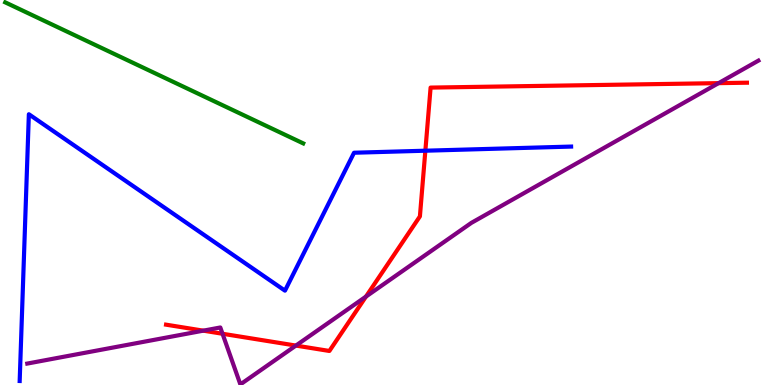[{'lines': ['blue', 'red'], 'intersections': [{'x': 5.49, 'y': 6.09}]}, {'lines': ['green', 'red'], 'intersections': []}, {'lines': ['purple', 'red'], 'intersections': [{'x': 2.62, 'y': 1.41}, {'x': 2.87, 'y': 1.33}, {'x': 3.82, 'y': 1.02}, {'x': 4.72, 'y': 2.3}, {'x': 9.27, 'y': 7.84}]}, {'lines': ['blue', 'green'], 'intersections': []}, {'lines': ['blue', 'purple'], 'intersections': []}, {'lines': ['green', 'purple'], 'intersections': []}]